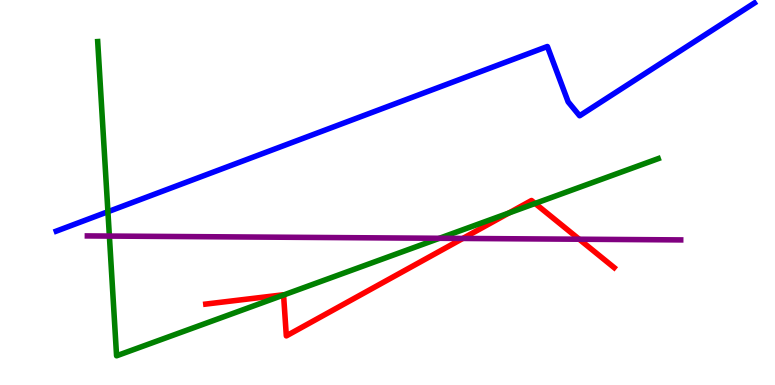[{'lines': ['blue', 'red'], 'intersections': []}, {'lines': ['green', 'red'], 'intersections': [{'x': 3.66, 'y': 2.34}, {'x': 6.57, 'y': 4.47}, {'x': 6.9, 'y': 4.72}]}, {'lines': ['purple', 'red'], 'intersections': [{'x': 5.97, 'y': 3.81}, {'x': 7.47, 'y': 3.79}]}, {'lines': ['blue', 'green'], 'intersections': [{'x': 1.39, 'y': 4.5}]}, {'lines': ['blue', 'purple'], 'intersections': []}, {'lines': ['green', 'purple'], 'intersections': [{'x': 1.41, 'y': 3.87}, {'x': 5.67, 'y': 3.81}]}]